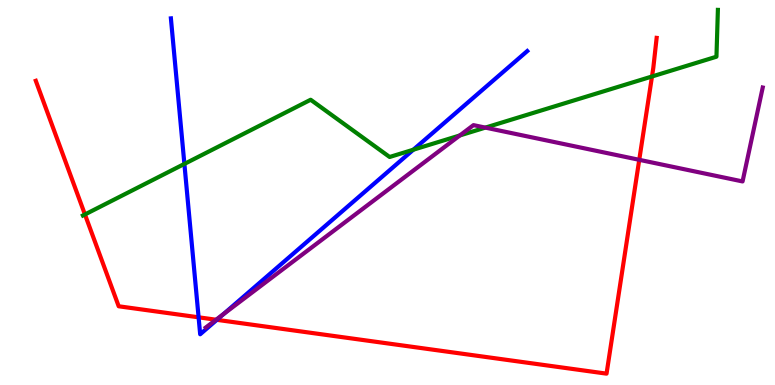[{'lines': ['blue', 'red'], 'intersections': [{'x': 2.56, 'y': 1.76}, {'x': 2.8, 'y': 1.69}]}, {'lines': ['green', 'red'], 'intersections': [{'x': 1.1, 'y': 4.43}, {'x': 8.41, 'y': 8.01}]}, {'lines': ['purple', 'red'], 'intersections': [{'x': 2.79, 'y': 1.7}, {'x': 8.25, 'y': 5.85}]}, {'lines': ['blue', 'green'], 'intersections': [{'x': 2.38, 'y': 5.74}, {'x': 5.33, 'y': 6.11}]}, {'lines': ['blue', 'purple'], 'intersections': [{'x': 2.88, 'y': 1.84}]}, {'lines': ['green', 'purple'], 'intersections': [{'x': 5.93, 'y': 6.48}, {'x': 6.26, 'y': 6.69}]}]